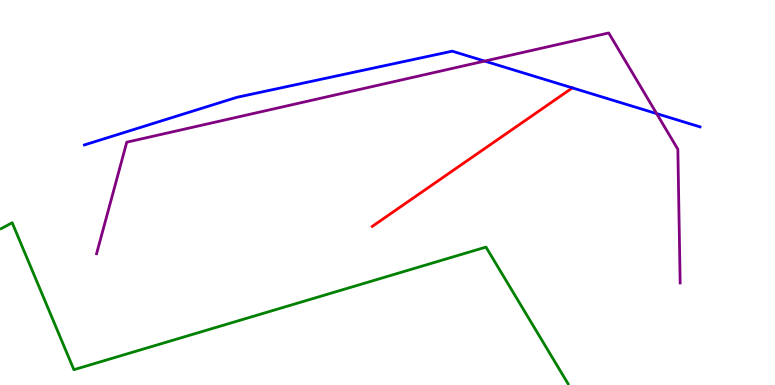[{'lines': ['blue', 'red'], 'intersections': [{'x': 7.39, 'y': 7.72}]}, {'lines': ['green', 'red'], 'intersections': []}, {'lines': ['purple', 'red'], 'intersections': []}, {'lines': ['blue', 'green'], 'intersections': []}, {'lines': ['blue', 'purple'], 'intersections': [{'x': 6.25, 'y': 8.41}, {'x': 8.47, 'y': 7.05}]}, {'lines': ['green', 'purple'], 'intersections': []}]